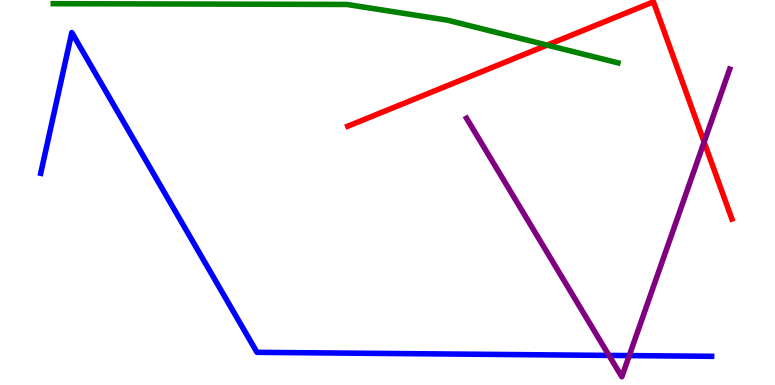[{'lines': ['blue', 'red'], 'intersections': []}, {'lines': ['green', 'red'], 'intersections': [{'x': 7.06, 'y': 8.83}]}, {'lines': ['purple', 'red'], 'intersections': [{'x': 9.09, 'y': 6.31}]}, {'lines': ['blue', 'green'], 'intersections': []}, {'lines': ['blue', 'purple'], 'intersections': [{'x': 7.86, 'y': 0.768}, {'x': 8.12, 'y': 0.764}]}, {'lines': ['green', 'purple'], 'intersections': []}]